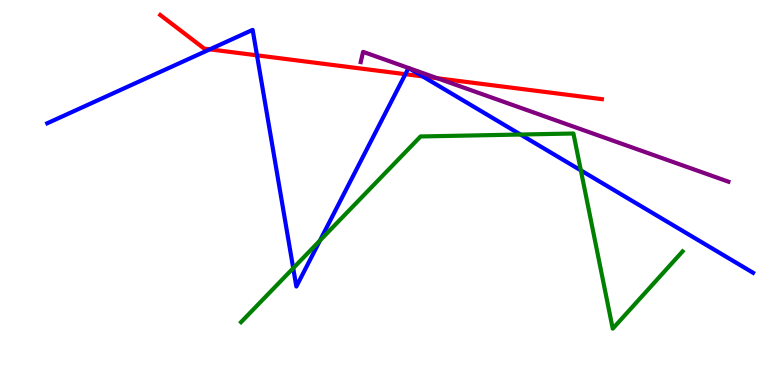[{'lines': ['blue', 'red'], 'intersections': [{'x': 2.71, 'y': 8.72}, {'x': 3.32, 'y': 8.56}, {'x': 5.23, 'y': 8.07}, {'x': 5.45, 'y': 8.02}]}, {'lines': ['green', 'red'], 'intersections': []}, {'lines': ['purple', 'red'], 'intersections': [{'x': 5.64, 'y': 7.97}]}, {'lines': ['blue', 'green'], 'intersections': [{'x': 3.78, 'y': 3.03}, {'x': 4.13, 'y': 3.75}, {'x': 6.72, 'y': 6.51}, {'x': 7.49, 'y': 5.57}]}, {'lines': ['blue', 'purple'], 'intersections': [{'x': 5.27, 'y': 8.23}, {'x': 5.27, 'y': 8.23}]}, {'lines': ['green', 'purple'], 'intersections': []}]